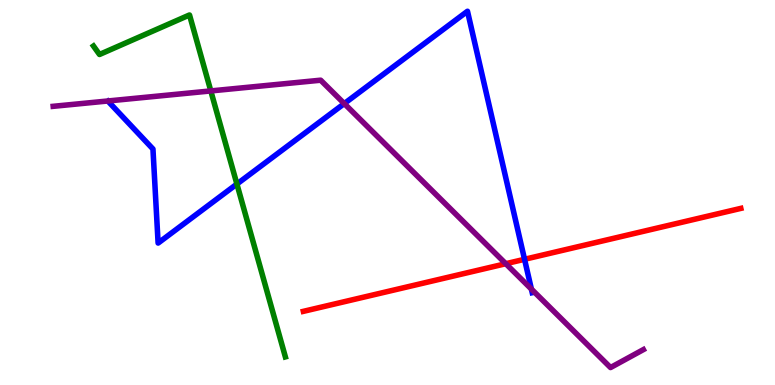[{'lines': ['blue', 'red'], 'intersections': [{'x': 6.77, 'y': 3.27}]}, {'lines': ['green', 'red'], 'intersections': []}, {'lines': ['purple', 'red'], 'intersections': [{'x': 6.53, 'y': 3.15}]}, {'lines': ['blue', 'green'], 'intersections': [{'x': 3.06, 'y': 5.22}]}, {'lines': ['blue', 'purple'], 'intersections': [{'x': 4.44, 'y': 7.31}, {'x': 6.86, 'y': 2.49}]}, {'lines': ['green', 'purple'], 'intersections': [{'x': 2.72, 'y': 7.64}]}]